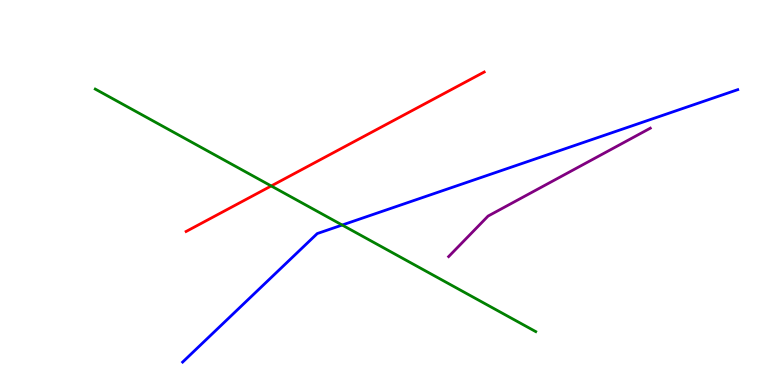[{'lines': ['blue', 'red'], 'intersections': []}, {'lines': ['green', 'red'], 'intersections': [{'x': 3.5, 'y': 5.17}]}, {'lines': ['purple', 'red'], 'intersections': []}, {'lines': ['blue', 'green'], 'intersections': [{'x': 4.42, 'y': 4.15}]}, {'lines': ['blue', 'purple'], 'intersections': []}, {'lines': ['green', 'purple'], 'intersections': []}]